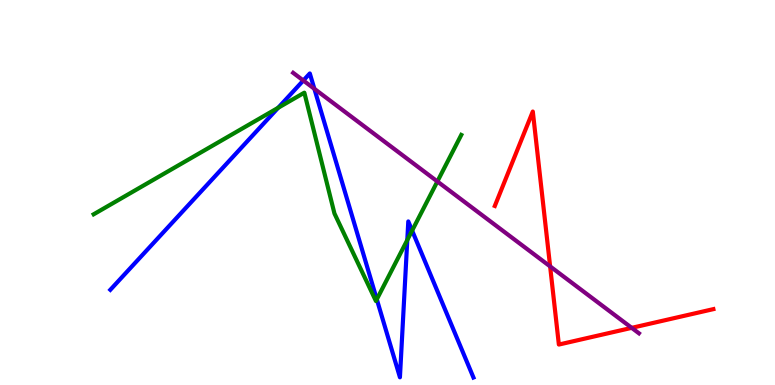[{'lines': ['blue', 'red'], 'intersections': []}, {'lines': ['green', 'red'], 'intersections': []}, {'lines': ['purple', 'red'], 'intersections': [{'x': 7.1, 'y': 3.08}, {'x': 8.15, 'y': 1.48}]}, {'lines': ['blue', 'green'], 'intersections': [{'x': 3.59, 'y': 7.2}, {'x': 4.86, 'y': 2.22}, {'x': 5.26, 'y': 3.77}, {'x': 5.32, 'y': 4.01}]}, {'lines': ['blue', 'purple'], 'intersections': [{'x': 3.91, 'y': 7.91}, {'x': 4.06, 'y': 7.69}]}, {'lines': ['green', 'purple'], 'intersections': [{'x': 5.64, 'y': 5.29}]}]